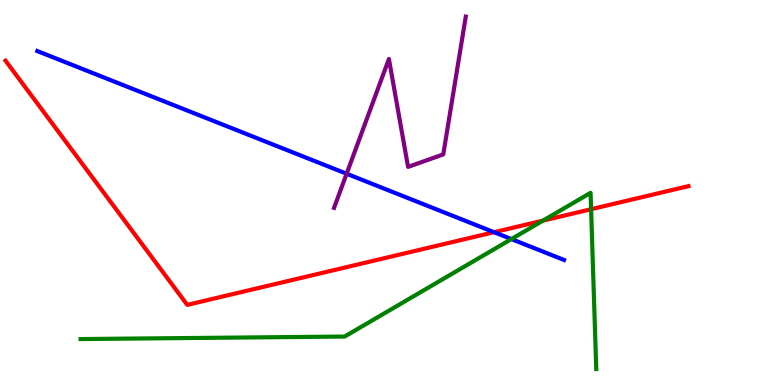[{'lines': ['blue', 'red'], 'intersections': [{'x': 6.37, 'y': 3.97}]}, {'lines': ['green', 'red'], 'intersections': [{'x': 7.01, 'y': 4.27}, {'x': 7.63, 'y': 4.57}]}, {'lines': ['purple', 'red'], 'intersections': []}, {'lines': ['blue', 'green'], 'intersections': [{'x': 6.6, 'y': 3.79}]}, {'lines': ['blue', 'purple'], 'intersections': [{'x': 4.47, 'y': 5.49}]}, {'lines': ['green', 'purple'], 'intersections': []}]